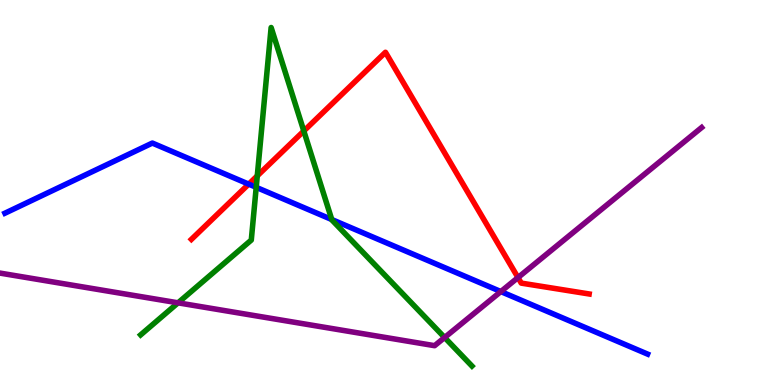[{'lines': ['blue', 'red'], 'intersections': [{'x': 3.21, 'y': 5.22}]}, {'lines': ['green', 'red'], 'intersections': [{'x': 3.32, 'y': 5.43}, {'x': 3.92, 'y': 6.6}]}, {'lines': ['purple', 'red'], 'intersections': [{'x': 6.68, 'y': 2.79}]}, {'lines': ['blue', 'green'], 'intersections': [{'x': 3.31, 'y': 5.13}, {'x': 4.28, 'y': 4.3}]}, {'lines': ['blue', 'purple'], 'intersections': [{'x': 6.46, 'y': 2.43}]}, {'lines': ['green', 'purple'], 'intersections': [{'x': 2.3, 'y': 2.13}, {'x': 5.74, 'y': 1.23}]}]